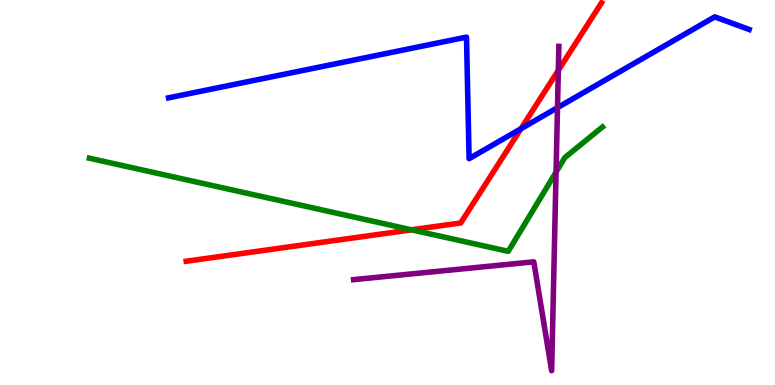[{'lines': ['blue', 'red'], 'intersections': [{'x': 6.72, 'y': 6.66}]}, {'lines': ['green', 'red'], 'intersections': [{'x': 5.31, 'y': 4.03}]}, {'lines': ['purple', 'red'], 'intersections': [{'x': 7.2, 'y': 8.17}]}, {'lines': ['blue', 'green'], 'intersections': []}, {'lines': ['blue', 'purple'], 'intersections': [{'x': 7.19, 'y': 7.2}]}, {'lines': ['green', 'purple'], 'intersections': [{'x': 7.18, 'y': 5.53}]}]